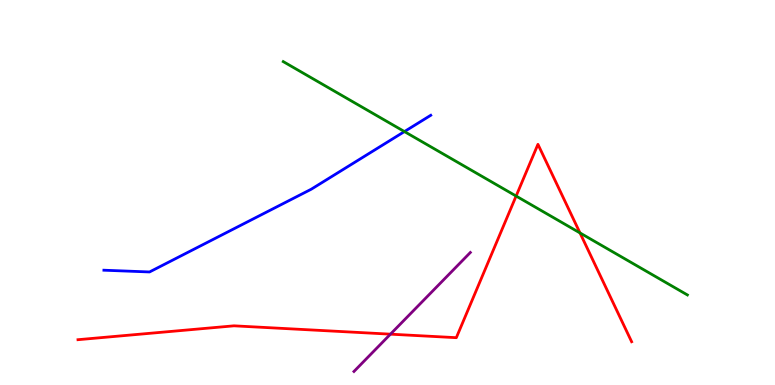[{'lines': ['blue', 'red'], 'intersections': []}, {'lines': ['green', 'red'], 'intersections': [{'x': 6.66, 'y': 4.91}, {'x': 7.48, 'y': 3.95}]}, {'lines': ['purple', 'red'], 'intersections': [{'x': 5.04, 'y': 1.32}]}, {'lines': ['blue', 'green'], 'intersections': [{'x': 5.22, 'y': 6.58}]}, {'lines': ['blue', 'purple'], 'intersections': []}, {'lines': ['green', 'purple'], 'intersections': []}]